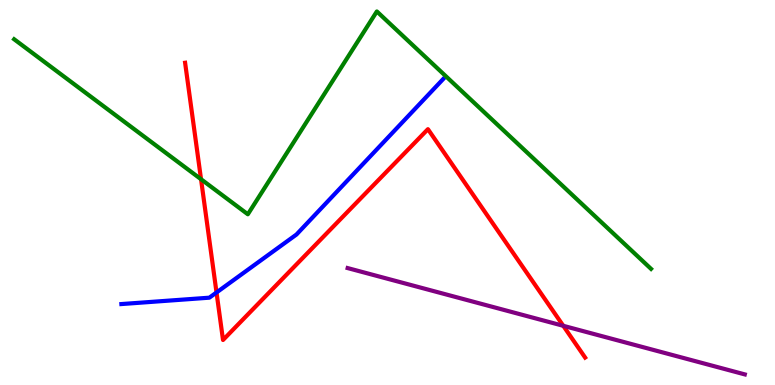[{'lines': ['blue', 'red'], 'intersections': [{'x': 2.79, 'y': 2.4}]}, {'lines': ['green', 'red'], 'intersections': [{'x': 2.59, 'y': 5.34}]}, {'lines': ['purple', 'red'], 'intersections': [{'x': 7.27, 'y': 1.54}]}, {'lines': ['blue', 'green'], 'intersections': []}, {'lines': ['blue', 'purple'], 'intersections': []}, {'lines': ['green', 'purple'], 'intersections': []}]